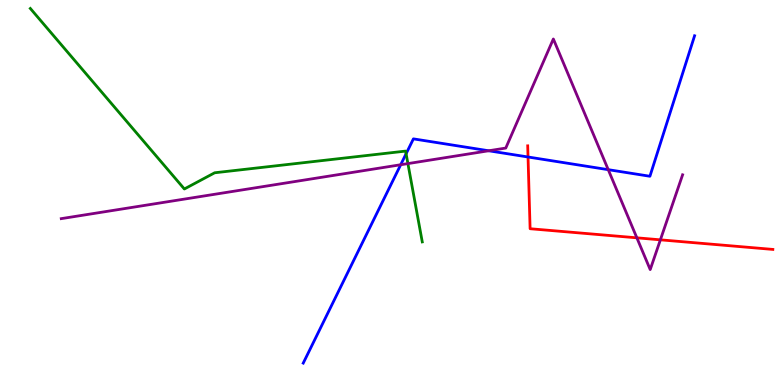[{'lines': ['blue', 'red'], 'intersections': [{'x': 6.81, 'y': 5.92}]}, {'lines': ['green', 'red'], 'intersections': []}, {'lines': ['purple', 'red'], 'intersections': [{'x': 8.22, 'y': 3.82}, {'x': 8.52, 'y': 3.77}]}, {'lines': ['blue', 'green'], 'intersections': [{'x': 5.24, 'y': 6.01}]}, {'lines': ['blue', 'purple'], 'intersections': [{'x': 5.17, 'y': 5.72}, {'x': 6.31, 'y': 6.08}, {'x': 7.85, 'y': 5.59}]}, {'lines': ['green', 'purple'], 'intersections': [{'x': 5.26, 'y': 5.75}]}]